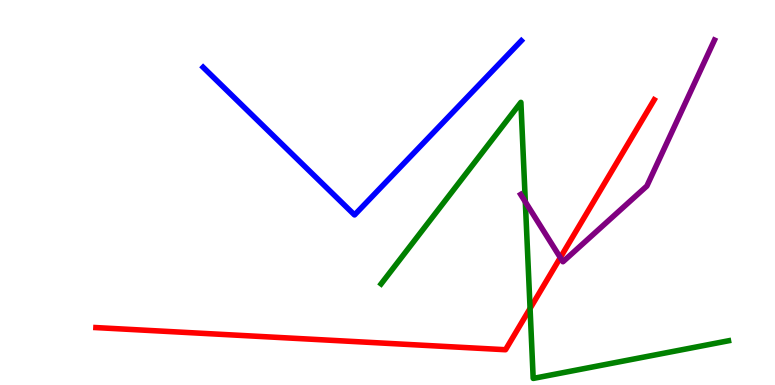[{'lines': ['blue', 'red'], 'intersections': []}, {'lines': ['green', 'red'], 'intersections': [{'x': 6.84, 'y': 1.99}]}, {'lines': ['purple', 'red'], 'intersections': [{'x': 7.23, 'y': 3.31}]}, {'lines': ['blue', 'green'], 'intersections': []}, {'lines': ['blue', 'purple'], 'intersections': []}, {'lines': ['green', 'purple'], 'intersections': [{'x': 6.78, 'y': 4.76}]}]